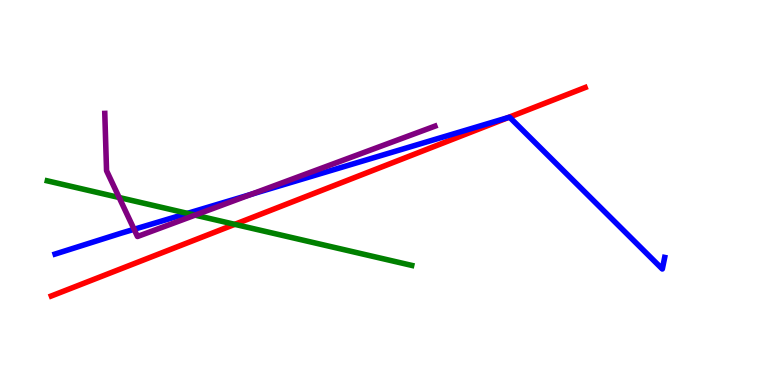[{'lines': ['blue', 'red'], 'intersections': [{'x': 6.56, 'y': 6.95}]}, {'lines': ['green', 'red'], 'intersections': [{'x': 3.03, 'y': 4.17}]}, {'lines': ['purple', 'red'], 'intersections': []}, {'lines': ['blue', 'green'], 'intersections': [{'x': 2.42, 'y': 4.46}]}, {'lines': ['blue', 'purple'], 'intersections': [{'x': 1.73, 'y': 4.04}, {'x': 3.24, 'y': 4.95}]}, {'lines': ['green', 'purple'], 'intersections': [{'x': 1.54, 'y': 4.87}, {'x': 2.52, 'y': 4.41}]}]